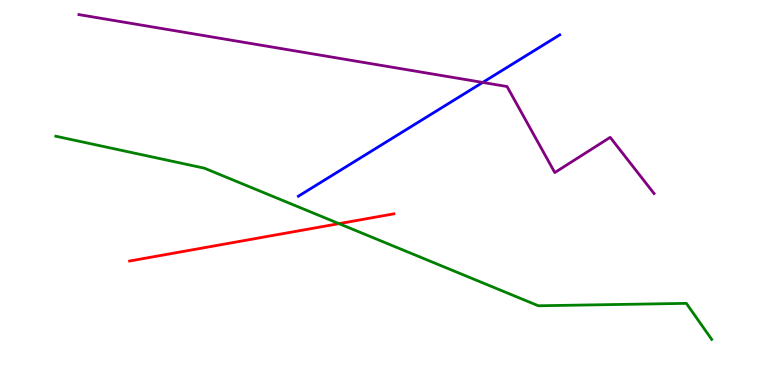[{'lines': ['blue', 'red'], 'intersections': []}, {'lines': ['green', 'red'], 'intersections': [{'x': 4.37, 'y': 4.19}]}, {'lines': ['purple', 'red'], 'intersections': []}, {'lines': ['blue', 'green'], 'intersections': []}, {'lines': ['blue', 'purple'], 'intersections': [{'x': 6.23, 'y': 7.86}]}, {'lines': ['green', 'purple'], 'intersections': []}]